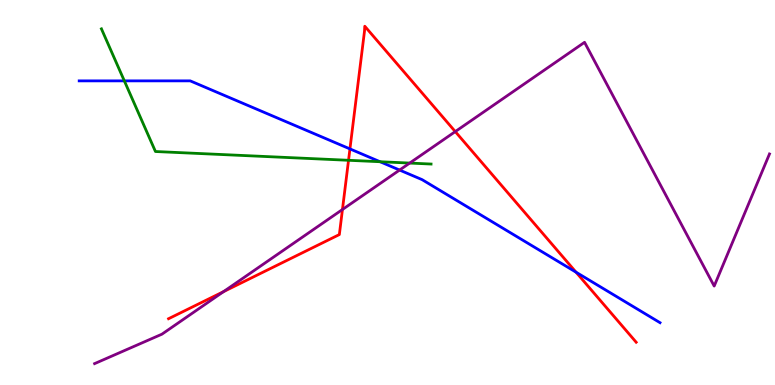[{'lines': ['blue', 'red'], 'intersections': [{'x': 4.52, 'y': 6.13}, {'x': 7.43, 'y': 2.93}]}, {'lines': ['green', 'red'], 'intersections': [{'x': 4.5, 'y': 5.84}]}, {'lines': ['purple', 'red'], 'intersections': [{'x': 2.88, 'y': 2.43}, {'x': 4.42, 'y': 4.56}, {'x': 5.87, 'y': 6.58}]}, {'lines': ['blue', 'green'], 'intersections': [{'x': 1.6, 'y': 7.9}, {'x': 4.9, 'y': 5.8}]}, {'lines': ['blue', 'purple'], 'intersections': [{'x': 5.16, 'y': 5.58}]}, {'lines': ['green', 'purple'], 'intersections': [{'x': 5.29, 'y': 5.76}]}]